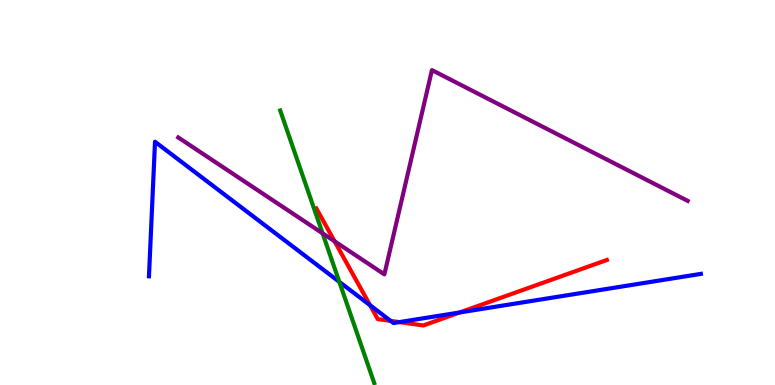[{'lines': ['blue', 'red'], 'intersections': [{'x': 4.78, 'y': 2.07}, {'x': 5.04, 'y': 1.66}, {'x': 5.15, 'y': 1.63}, {'x': 5.93, 'y': 1.88}]}, {'lines': ['green', 'red'], 'intersections': []}, {'lines': ['purple', 'red'], 'intersections': [{'x': 4.32, 'y': 3.73}]}, {'lines': ['blue', 'green'], 'intersections': [{'x': 4.38, 'y': 2.68}]}, {'lines': ['blue', 'purple'], 'intersections': []}, {'lines': ['green', 'purple'], 'intersections': [{'x': 4.16, 'y': 3.94}]}]